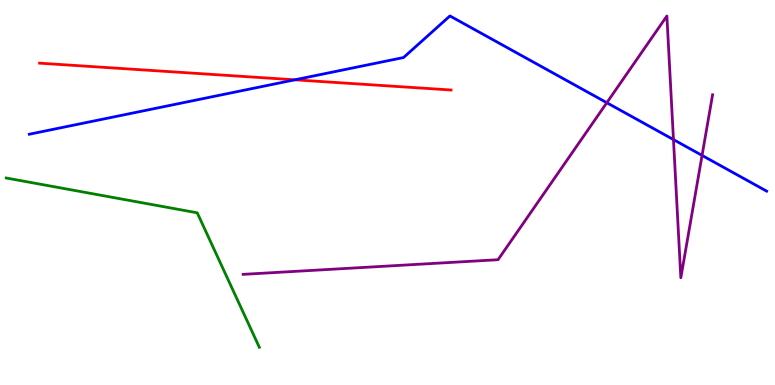[{'lines': ['blue', 'red'], 'intersections': [{'x': 3.8, 'y': 7.93}]}, {'lines': ['green', 'red'], 'intersections': []}, {'lines': ['purple', 'red'], 'intersections': []}, {'lines': ['blue', 'green'], 'intersections': []}, {'lines': ['blue', 'purple'], 'intersections': [{'x': 7.83, 'y': 7.33}, {'x': 8.69, 'y': 6.37}, {'x': 9.06, 'y': 5.96}]}, {'lines': ['green', 'purple'], 'intersections': []}]